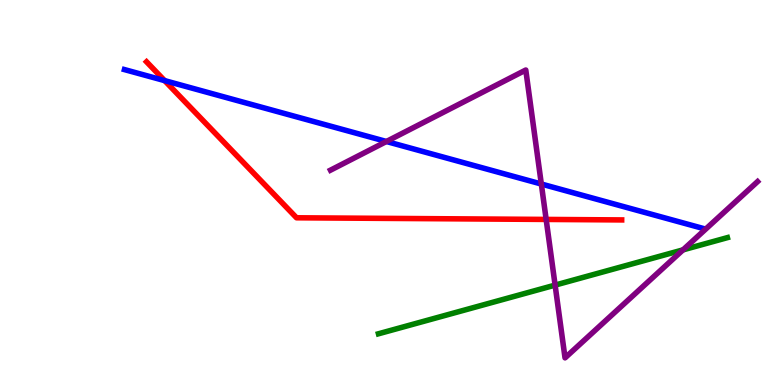[{'lines': ['blue', 'red'], 'intersections': [{'x': 2.12, 'y': 7.91}]}, {'lines': ['green', 'red'], 'intersections': []}, {'lines': ['purple', 'red'], 'intersections': [{'x': 7.05, 'y': 4.3}]}, {'lines': ['blue', 'green'], 'intersections': []}, {'lines': ['blue', 'purple'], 'intersections': [{'x': 4.99, 'y': 6.32}, {'x': 6.98, 'y': 5.22}]}, {'lines': ['green', 'purple'], 'intersections': [{'x': 7.16, 'y': 2.59}, {'x': 8.81, 'y': 3.51}]}]